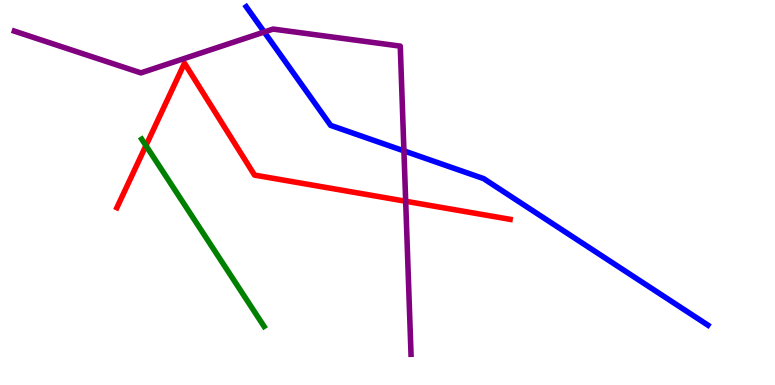[{'lines': ['blue', 'red'], 'intersections': []}, {'lines': ['green', 'red'], 'intersections': [{'x': 1.88, 'y': 6.22}]}, {'lines': ['purple', 'red'], 'intersections': [{'x': 5.23, 'y': 4.77}]}, {'lines': ['blue', 'green'], 'intersections': []}, {'lines': ['blue', 'purple'], 'intersections': [{'x': 3.41, 'y': 9.17}, {'x': 5.21, 'y': 6.08}]}, {'lines': ['green', 'purple'], 'intersections': []}]